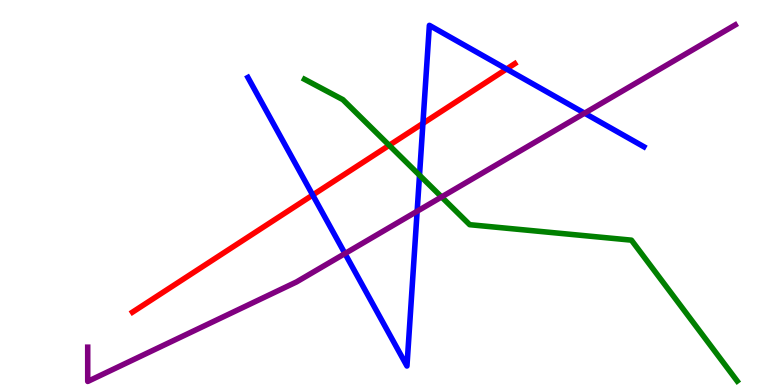[{'lines': ['blue', 'red'], 'intersections': [{'x': 4.03, 'y': 4.93}, {'x': 5.46, 'y': 6.8}, {'x': 6.54, 'y': 8.21}]}, {'lines': ['green', 'red'], 'intersections': [{'x': 5.02, 'y': 6.23}]}, {'lines': ['purple', 'red'], 'intersections': []}, {'lines': ['blue', 'green'], 'intersections': [{'x': 5.41, 'y': 5.45}]}, {'lines': ['blue', 'purple'], 'intersections': [{'x': 4.45, 'y': 3.41}, {'x': 5.38, 'y': 4.51}, {'x': 7.54, 'y': 7.06}]}, {'lines': ['green', 'purple'], 'intersections': [{'x': 5.7, 'y': 4.88}]}]